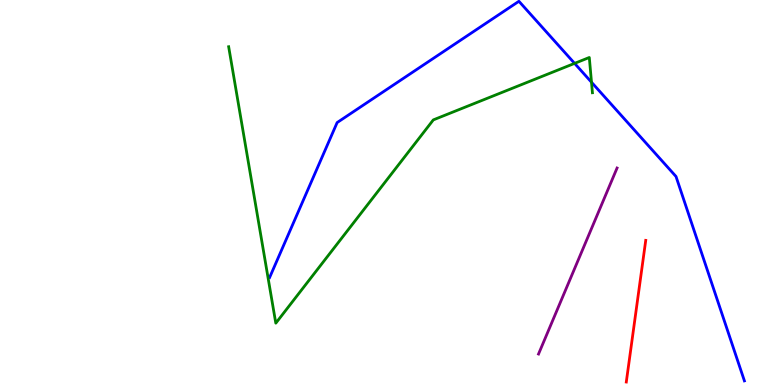[{'lines': ['blue', 'red'], 'intersections': []}, {'lines': ['green', 'red'], 'intersections': []}, {'lines': ['purple', 'red'], 'intersections': []}, {'lines': ['blue', 'green'], 'intersections': [{'x': 7.41, 'y': 8.35}, {'x': 7.63, 'y': 7.86}]}, {'lines': ['blue', 'purple'], 'intersections': []}, {'lines': ['green', 'purple'], 'intersections': []}]